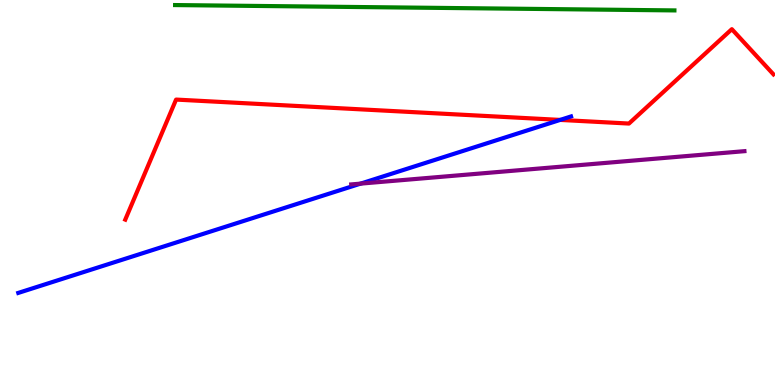[{'lines': ['blue', 'red'], 'intersections': [{'x': 7.23, 'y': 6.89}]}, {'lines': ['green', 'red'], 'intersections': []}, {'lines': ['purple', 'red'], 'intersections': []}, {'lines': ['blue', 'green'], 'intersections': []}, {'lines': ['blue', 'purple'], 'intersections': [{'x': 4.65, 'y': 5.23}]}, {'lines': ['green', 'purple'], 'intersections': []}]